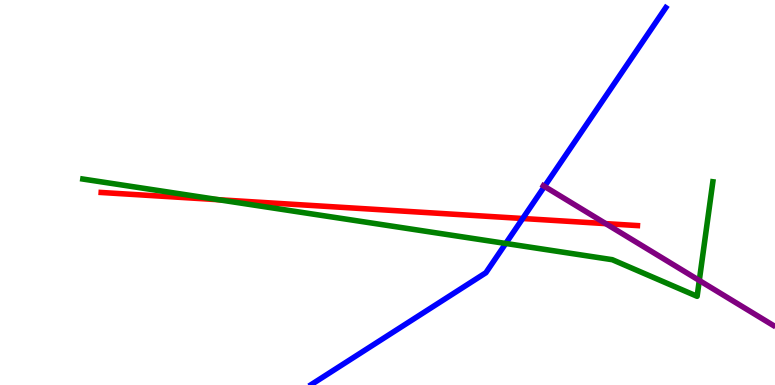[{'lines': ['blue', 'red'], 'intersections': [{'x': 6.74, 'y': 4.32}]}, {'lines': ['green', 'red'], 'intersections': [{'x': 2.82, 'y': 4.81}]}, {'lines': ['purple', 'red'], 'intersections': [{'x': 7.82, 'y': 4.19}]}, {'lines': ['blue', 'green'], 'intersections': [{'x': 6.53, 'y': 3.68}]}, {'lines': ['blue', 'purple'], 'intersections': [{'x': 7.03, 'y': 5.16}]}, {'lines': ['green', 'purple'], 'intersections': [{'x': 9.02, 'y': 2.72}]}]